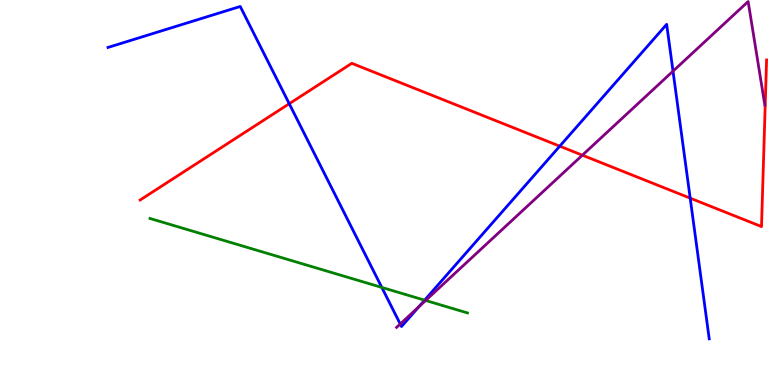[{'lines': ['blue', 'red'], 'intersections': [{'x': 3.73, 'y': 7.31}, {'x': 7.22, 'y': 6.2}, {'x': 8.91, 'y': 4.85}]}, {'lines': ['green', 'red'], 'intersections': []}, {'lines': ['purple', 'red'], 'intersections': [{'x': 7.51, 'y': 5.97}]}, {'lines': ['blue', 'green'], 'intersections': [{'x': 4.93, 'y': 2.53}, {'x': 5.48, 'y': 2.2}]}, {'lines': ['blue', 'purple'], 'intersections': [{'x': 5.16, 'y': 1.58}, {'x': 5.4, 'y': 2.03}, {'x': 8.68, 'y': 8.15}]}, {'lines': ['green', 'purple'], 'intersections': [{'x': 5.49, 'y': 2.2}]}]